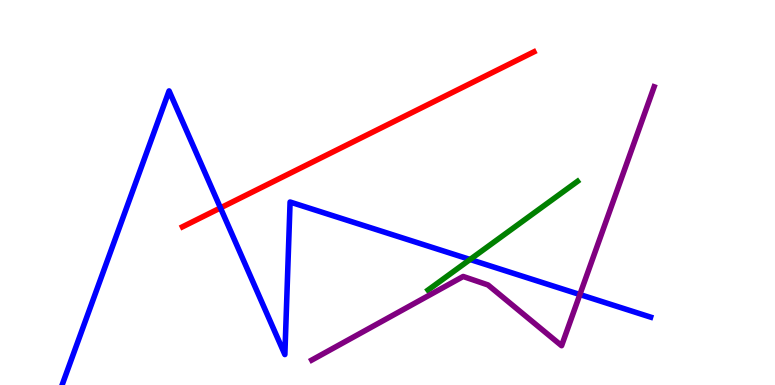[{'lines': ['blue', 'red'], 'intersections': [{'x': 2.84, 'y': 4.6}]}, {'lines': ['green', 'red'], 'intersections': []}, {'lines': ['purple', 'red'], 'intersections': []}, {'lines': ['blue', 'green'], 'intersections': [{'x': 6.07, 'y': 3.26}]}, {'lines': ['blue', 'purple'], 'intersections': [{'x': 7.48, 'y': 2.35}]}, {'lines': ['green', 'purple'], 'intersections': []}]